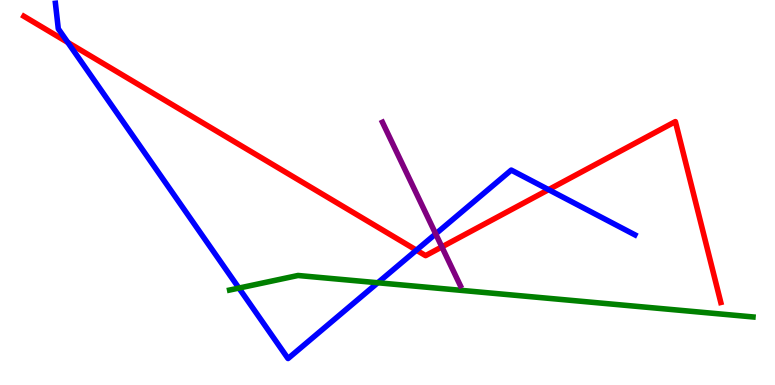[{'lines': ['blue', 'red'], 'intersections': [{'x': 0.875, 'y': 8.9}, {'x': 5.37, 'y': 3.5}, {'x': 7.08, 'y': 5.07}]}, {'lines': ['green', 'red'], 'intersections': []}, {'lines': ['purple', 'red'], 'intersections': [{'x': 5.7, 'y': 3.59}]}, {'lines': ['blue', 'green'], 'intersections': [{'x': 3.08, 'y': 2.52}, {'x': 4.87, 'y': 2.66}]}, {'lines': ['blue', 'purple'], 'intersections': [{'x': 5.62, 'y': 3.92}]}, {'lines': ['green', 'purple'], 'intersections': []}]